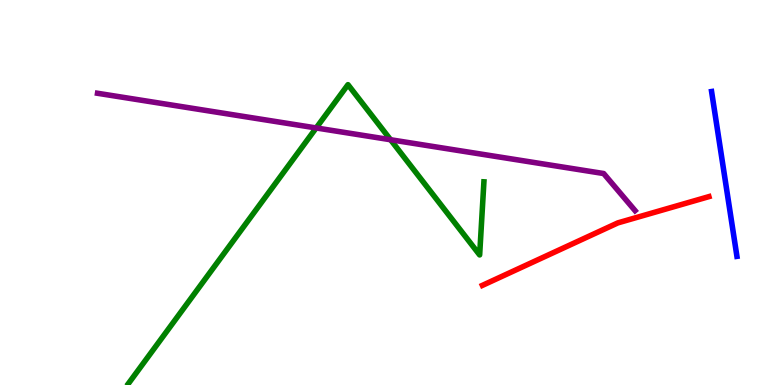[{'lines': ['blue', 'red'], 'intersections': []}, {'lines': ['green', 'red'], 'intersections': []}, {'lines': ['purple', 'red'], 'intersections': []}, {'lines': ['blue', 'green'], 'intersections': []}, {'lines': ['blue', 'purple'], 'intersections': []}, {'lines': ['green', 'purple'], 'intersections': [{'x': 4.08, 'y': 6.68}, {'x': 5.04, 'y': 6.37}]}]